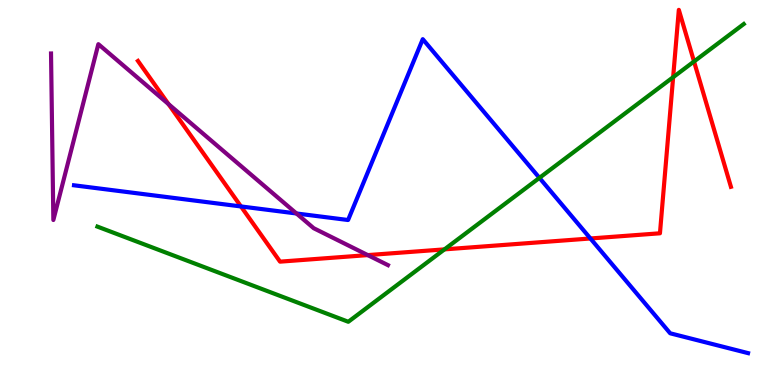[{'lines': ['blue', 'red'], 'intersections': [{'x': 3.11, 'y': 4.64}, {'x': 7.62, 'y': 3.81}]}, {'lines': ['green', 'red'], 'intersections': [{'x': 5.74, 'y': 3.52}, {'x': 8.69, 'y': 7.99}, {'x': 8.96, 'y': 8.4}]}, {'lines': ['purple', 'red'], 'intersections': [{'x': 2.17, 'y': 7.3}, {'x': 4.75, 'y': 3.37}]}, {'lines': ['blue', 'green'], 'intersections': [{'x': 6.96, 'y': 5.38}]}, {'lines': ['blue', 'purple'], 'intersections': [{'x': 3.83, 'y': 4.46}]}, {'lines': ['green', 'purple'], 'intersections': []}]